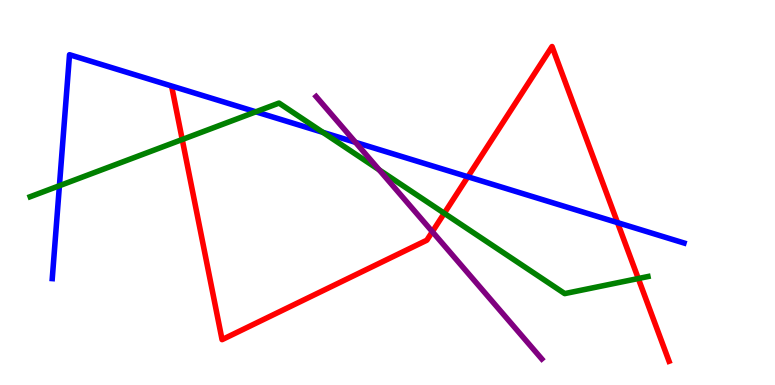[{'lines': ['blue', 'red'], 'intersections': [{'x': 6.04, 'y': 5.41}, {'x': 7.97, 'y': 4.22}]}, {'lines': ['green', 'red'], 'intersections': [{'x': 2.35, 'y': 6.38}, {'x': 5.73, 'y': 4.46}, {'x': 8.24, 'y': 2.77}]}, {'lines': ['purple', 'red'], 'intersections': [{'x': 5.58, 'y': 3.98}]}, {'lines': ['blue', 'green'], 'intersections': [{'x': 0.767, 'y': 5.18}, {'x': 3.3, 'y': 7.1}, {'x': 4.17, 'y': 6.56}]}, {'lines': ['blue', 'purple'], 'intersections': [{'x': 4.59, 'y': 6.3}]}, {'lines': ['green', 'purple'], 'intersections': [{'x': 4.89, 'y': 5.59}]}]